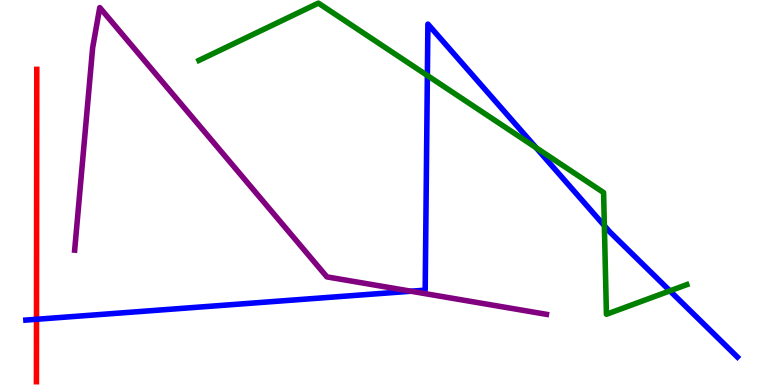[{'lines': ['blue', 'red'], 'intersections': [{'x': 0.471, 'y': 1.71}]}, {'lines': ['green', 'red'], 'intersections': []}, {'lines': ['purple', 'red'], 'intersections': []}, {'lines': ['blue', 'green'], 'intersections': [{'x': 5.51, 'y': 8.04}, {'x': 6.92, 'y': 6.16}, {'x': 7.8, 'y': 4.14}, {'x': 8.64, 'y': 2.45}]}, {'lines': ['blue', 'purple'], 'intersections': [{'x': 5.3, 'y': 2.44}]}, {'lines': ['green', 'purple'], 'intersections': []}]